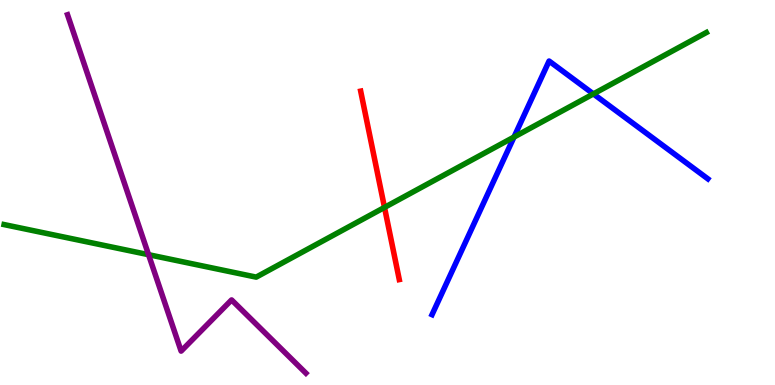[{'lines': ['blue', 'red'], 'intersections': []}, {'lines': ['green', 'red'], 'intersections': [{'x': 4.96, 'y': 4.61}]}, {'lines': ['purple', 'red'], 'intersections': []}, {'lines': ['blue', 'green'], 'intersections': [{'x': 6.63, 'y': 6.44}, {'x': 7.66, 'y': 7.56}]}, {'lines': ['blue', 'purple'], 'intersections': []}, {'lines': ['green', 'purple'], 'intersections': [{'x': 1.92, 'y': 3.38}]}]